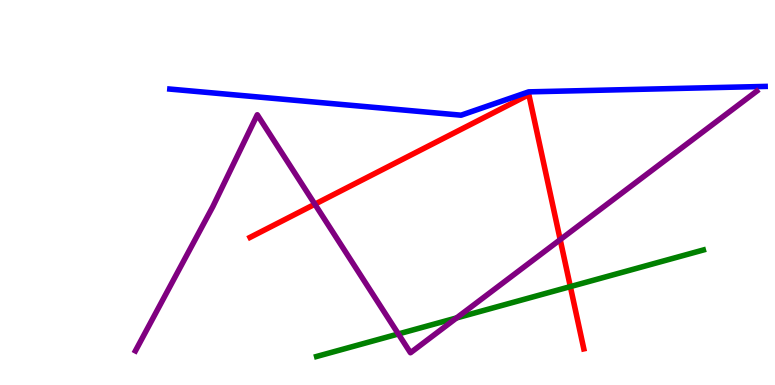[{'lines': ['blue', 'red'], 'intersections': []}, {'lines': ['green', 'red'], 'intersections': [{'x': 7.36, 'y': 2.56}]}, {'lines': ['purple', 'red'], 'intersections': [{'x': 4.06, 'y': 4.7}, {'x': 7.23, 'y': 3.78}]}, {'lines': ['blue', 'green'], 'intersections': []}, {'lines': ['blue', 'purple'], 'intersections': []}, {'lines': ['green', 'purple'], 'intersections': [{'x': 5.14, 'y': 1.33}, {'x': 5.89, 'y': 1.74}]}]